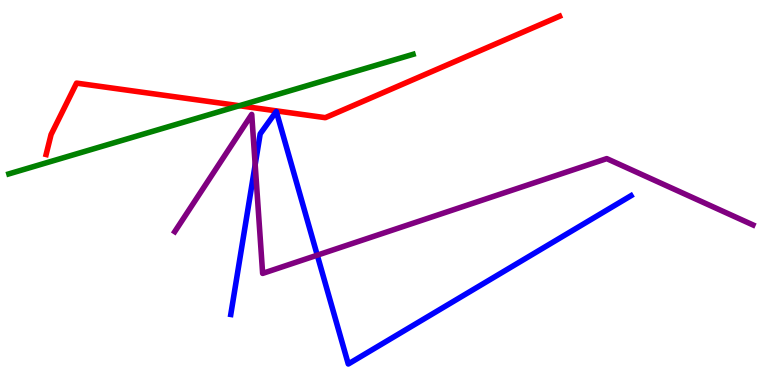[{'lines': ['blue', 'red'], 'intersections': []}, {'lines': ['green', 'red'], 'intersections': [{'x': 3.09, 'y': 7.25}]}, {'lines': ['purple', 'red'], 'intersections': []}, {'lines': ['blue', 'green'], 'intersections': []}, {'lines': ['blue', 'purple'], 'intersections': [{'x': 3.29, 'y': 5.72}, {'x': 4.09, 'y': 3.37}]}, {'lines': ['green', 'purple'], 'intersections': []}]